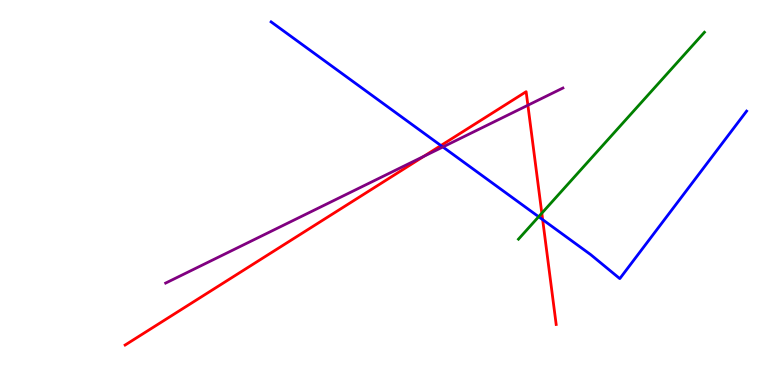[{'lines': ['blue', 'red'], 'intersections': [{'x': 5.69, 'y': 6.22}, {'x': 7.0, 'y': 4.3}]}, {'lines': ['green', 'red'], 'intersections': [{'x': 6.99, 'y': 4.46}]}, {'lines': ['purple', 'red'], 'intersections': [{'x': 5.47, 'y': 5.94}, {'x': 6.81, 'y': 7.27}]}, {'lines': ['blue', 'green'], 'intersections': [{'x': 6.95, 'y': 4.37}]}, {'lines': ['blue', 'purple'], 'intersections': [{'x': 5.71, 'y': 6.18}]}, {'lines': ['green', 'purple'], 'intersections': []}]